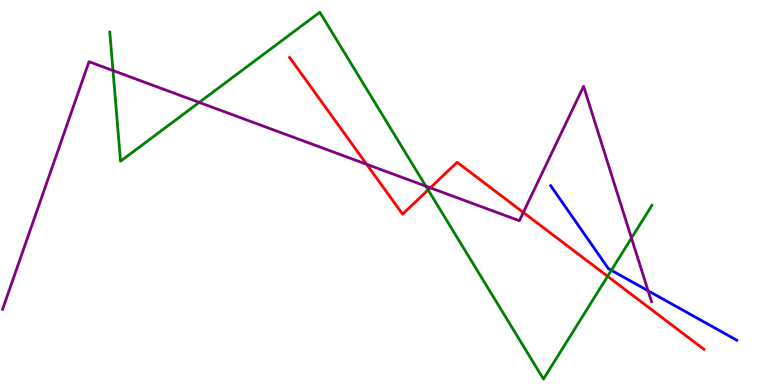[{'lines': ['blue', 'red'], 'intersections': []}, {'lines': ['green', 'red'], 'intersections': [{'x': 5.52, 'y': 5.07}, {'x': 7.84, 'y': 2.82}]}, {'lines': ['purple', 'red'], 'intersections': [{'x': 4.73, 'y': 5.73}, {'x': 5.55, 'y': 5.12}, {'x': 6.75, 'y': 4.48}]}, {'lines': ['blue', 'green'], 'intersections': [{'x': 7.89, 'y': 2.98}]}, {'lines': ['blue', 'purple'], 'intersections': [{'x': 8.36, 'y': 2.45}]}, {'lines': ['green', 'purple'], 'intersections': [{'x': 1.46, 'y': 8.17}, {'x': 2.57, 'y': 7.34}, {'x': 5.49, 'y': 5.16}, {'x': 8.15, 'y': 3.82}]}]